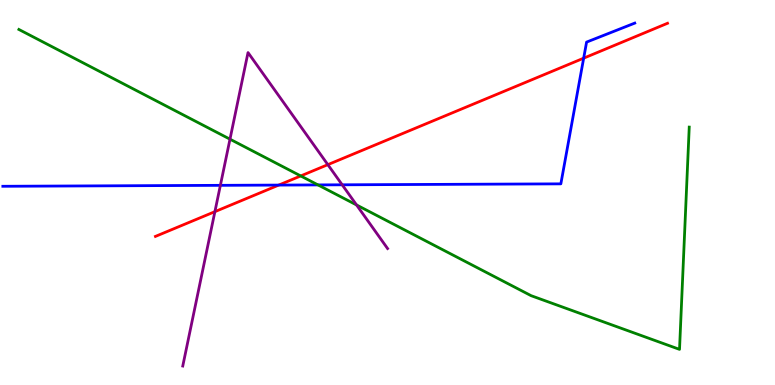[{'lines': ['blue', 'red'], 'intersections': [{'x': 3.6, 'y': 5.19}, {'x': 7.53, 'y': 8.49}]}, {'lines': ['green', 'red'], 'intersections': [{'x': 3.88, 'y': 5.43}]}, {'lines': ['purple', 'red'], 'intersections': [{'x': 2.77, 'y': 4.5}, {'x': 4.23, 'y': 5.72}]}, {'lines': ['blue', 'green'], 'intersections': [{'x': 4.1, 'y': 5.2}]}, {'lines': ['blue', 'purple'], 'intersections': [{'x': 2.84, 'y': 5.19}, {'x': 4.42, 'y': 5.2}]}, {'lines': ['green', 'purple'], 'intersections': [{'x': 2.97, 'y': 6.38}, {'x': 4.6, 'y': 4.68}]}]